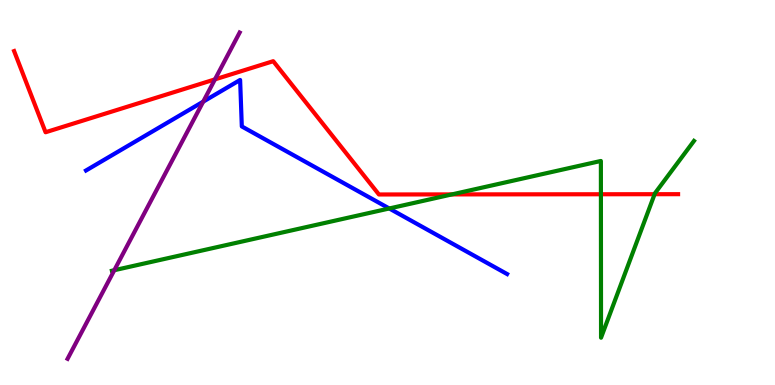[{'lines': ['blue', 'red'], 'intersections': []}, {'lines': ['green', 'red'], 'intersections': [{'x': 5.83, 'y': 4.95}, {'x': 7.75, 'y': 4.95}, {'x': 8.45, 'y': 4.96}]}, {'lines': ['purple', 'red'], 'intersections': [{'x': 2.77, 'y': 7.94}]}, {'lines': ['blue', 'green'], 'intersections': [{'x': 5.02, 'y': 4.59}]}, {'lines': ['blue', 'purple'], 'intersections': [{'x': 2.62, 'y': 7.36}]}, {'lines': ['green', 'purple'], 'intersections': [{'x': 1.47, 'y': 2.98}]}]